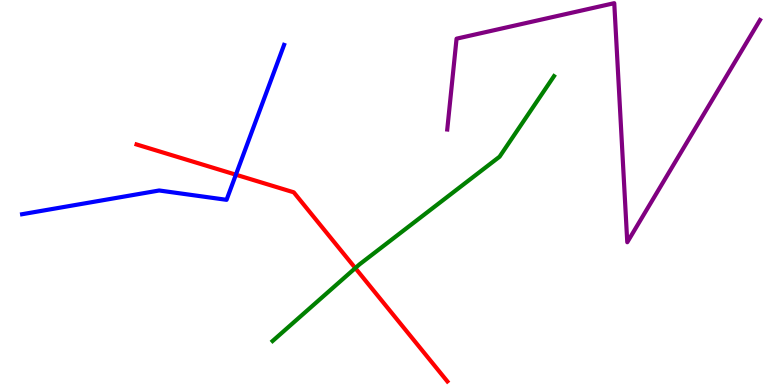[{'lines': ['blue', 'red'], 'intersections': [{'x': 3.04, 'y': 5.46}]}, {'lines': ['green', 'red'], 'intersections': [{'x': 4.58, 'y': 3.04}]}, {'lines': ['purple', 'red'], 'intersections': []}, {'lines': ['blue', 'green'], 'intersections': []}, {'lines': ['blue', 'purple'], 'intersections': []}, {'lines': ['green', 'purple'], 'intersections': []}]